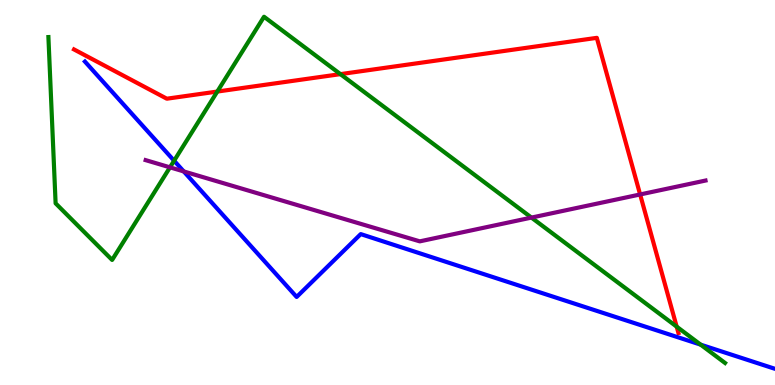[{'lines': ['blue', 'red'], 'intersections': []}, {'lines': ['green', 'red'], 'intersections': [{'x': 2.8, 'y': 7.62}, {'x': 4.39, 'y': 8.07}, {'x': 8.73, 'y': 1.52}]}, {'lines': ['purple', 'red'], 'intersections': [{'x': 8.26, 'y': 4.95}]}, {'lines': ['blue', 'green'], 'intersections': [{'x': 2.25, 'y': 5.83}, {'x': 9.04, 'y': 1.05}]}, {'lines': ['blue', 'purple'], 'intersections': [{'x': 2.37, 'y': 5.55}]}, {'lines': ['green', 'purple'], 'intersections': [{'x': 2.19, 'y': 5.65}, {'x': 6.86, 'y': 4.35}]}]